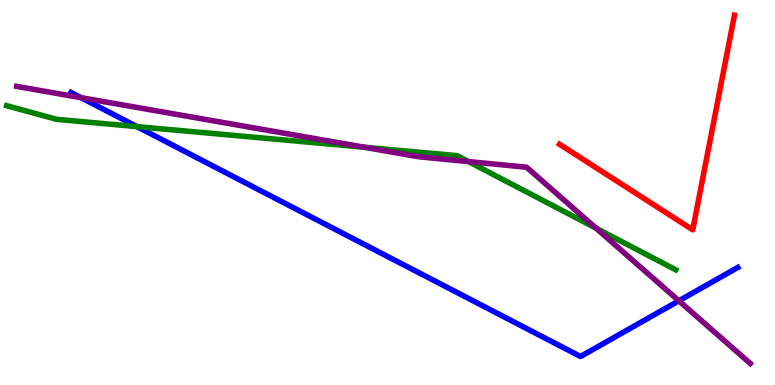[{'lines': ['blue', 'red'], 'intersections': []}, {'lines': ['green', 'red'], 'intersections': []}, {'lines': ['purple', 'red'], 'intersections': []}, {'lines': ['blue', 'green'], 'intersections': [{'x': 1.77, 'y': 6.71}]}, {'lines': ['blue', 'purple'], 'intersections': [{'x': 1.05, 'y': 7.46}, {'x': 8.76, 'y': 2.19}]}, {'lines': ['green', 'purple'], 'intersections': [{'x': 4.7, 'y': 6.18}, {'x': 6.04, 'y': 5.8}, {'x': 7.69, 'y': 4.07}]}]